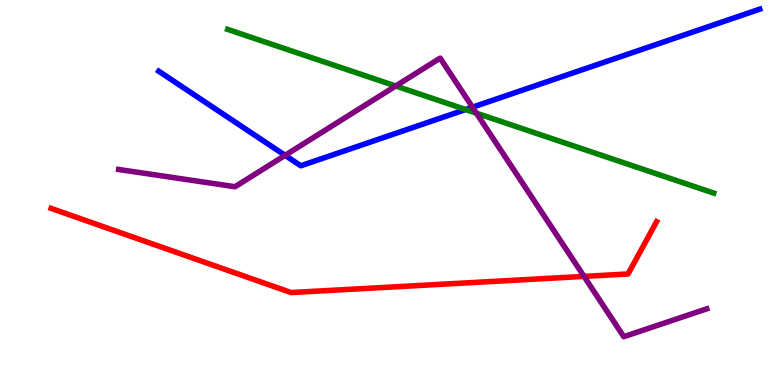[{'lines': ['blue', 'red'], 'intersections': []}, {'lines': ['green', 'red'], 'intersections': []}, {'lines': ['purple', 'red'], 'intersections': [{'x': 7.54, 'y': 2.82}]}, {'lines': ['blue', 'green'], 'intersections': [{'x': 6.01, 'y': 7.16}]}, {'lines': ['blue', 'purple'], 'intersections': [{'x': 3.68, 'y': 5.97}, {'x': 6.1, 'y': 7.22}]}, {'lines': ['green', 'purple'], 'intersections': [{'x': 5.11, 'y': 7.77}, {'x': 6.15, 'y': 7.06}]}]